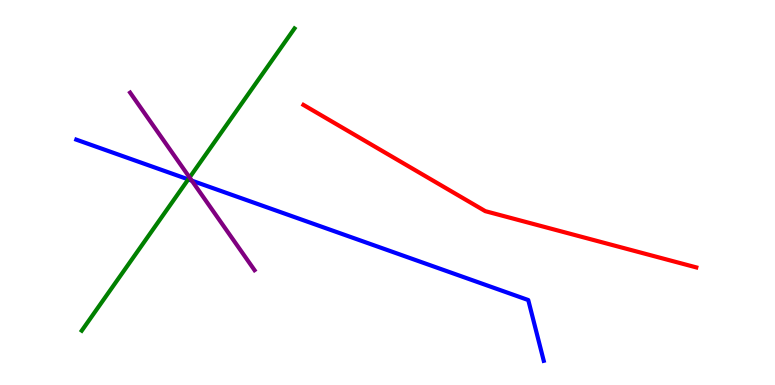[{'lines': ['blue', 'red'], 'intersections': []}, {'lines': ['green', 'red'], 'intersections': []}, {'lines': ['purple', 'red'], 'intersections': []}, {'lines': ['blue', 'green'], 'intersections': [{'x': 2.43, 'y': 5.34}]}, {'lines': ['blue', 'purple'], 'intersections': [{'x': 2.47, 'y': 5.31}]}, {'lines': ['green', 'purple'], 'intersections': [{'x': 2.45, 'y': 5.39}]}]